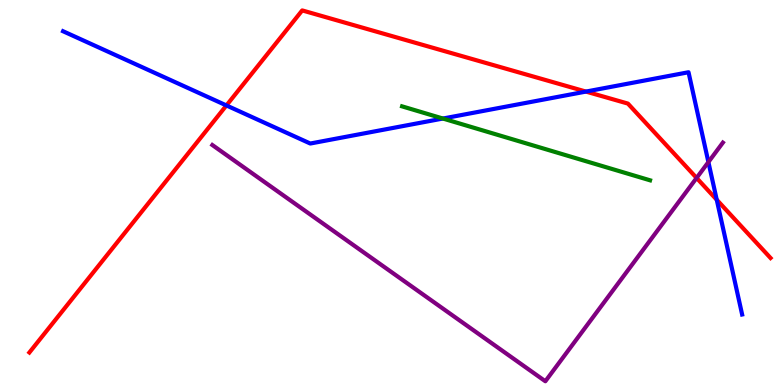[{'lines': ['blue', 'red'], 'intersections': [{'x': 2.92, 'y': 7.26}, {'x': 7.56, 'y': 7.62}, {'x': 9.25, 'y': 4.81}]}, {'lines': ['green', 'red'], 'intersections': []}, {'lines': ['purple', 'red'], 'intersections': [{'x': 8.99, 'y': 5.38}]}, {'lines': ['blue', 'green'], 'intersections': [{'x': 5.71, 'y': 6.92}]}, {'lines': ['blue', 'purple'], 'intersections': [{'x': 9.14, 'y': 5.79}]}, {'lines': ['green', 'purple'], 'intersections': []}]